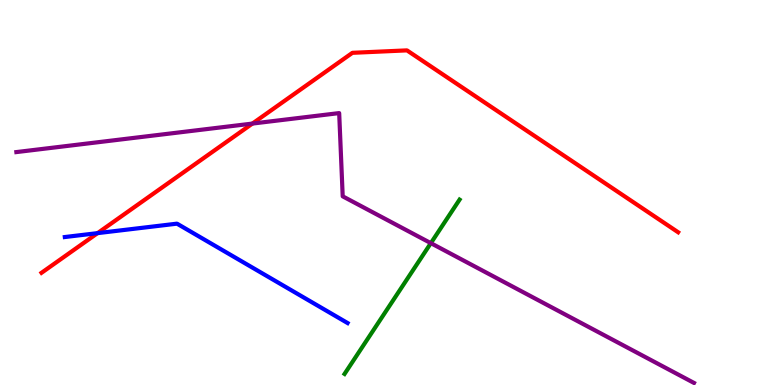[{'lines': ['blue', 'red'], 'intersections': [{'x': 1.26, 'y': 3.94}]}, {'lines': ['green', 'red'], 'intersections': []}, {'lines': ['purple', 'red'], 'intersections': [{'x': 3.26, 'y': 6.79}]}, {'lines': ['blue', 'green'], 'intersections': []}, {'lines': ['blue', 'purple'], 'intersections': []}, {'lines': ['green', 'purple'], 'intersections': [{'x': 5.56, 'y': 3.68}]}]